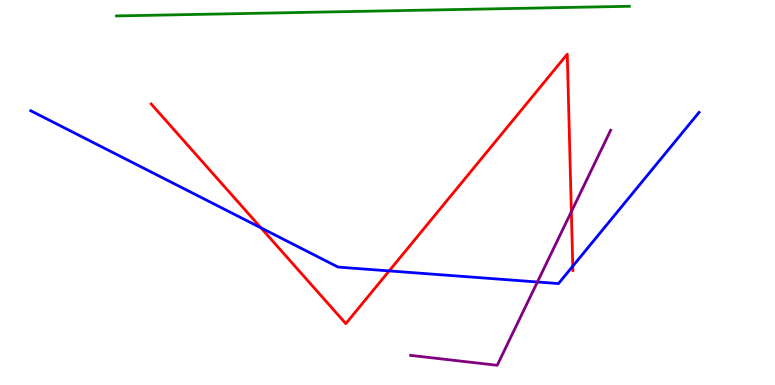[{'lines': ['blue', 'red'], 'intersections': [{'x': 3.37, 'y': 4.08}, {'x': 5.02, 'y': 2.96}, {'x': 7.39, 'y': 3.09}]}, {'lines': ['green', 'red'], 'intersections': []}, {'lines': ['purple', 'red'], 'intersections': [{'x': 7.37, 'y': 4.5}]}, {'lines': ['blue', 'green'], 'intersections': []}, {'lines': ['blue', 'purple'], 'intersections': [{'x': 6.93, 'y': 2.68}]}, {'lines': ['green', 'purple'], 'intersections': []}]